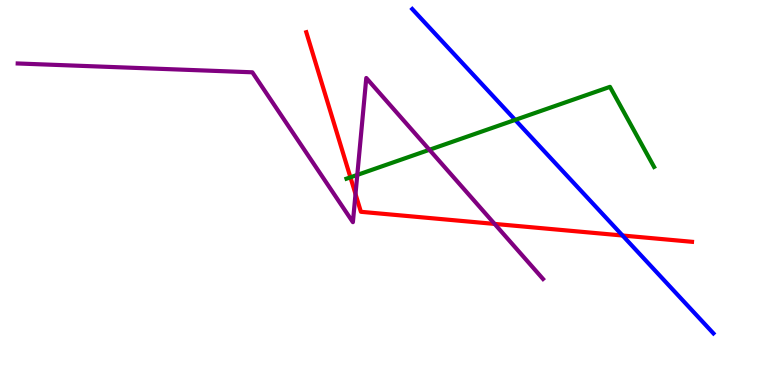[{'lines': ['blue', 'red'], 'intersections': [{'x': 8.03, 'y': 3.88}]}, {'lines': ['green', 'red'], 'intersections': [{'x': 4.52, 'y': 5.39}]}, {'lines': ['purple', 'red'], 'intersections': [{'x': 4.59, 'y': 4.96}, {'x': 6.38, 'y': 4.18}]}, {'lines': ['blue', 'green'], 'intersections': [{'x': 6.65, 'y': 6.89}]}, {'lines': ['blue', 'purple'], 'intersections': []}, {'lines': ['green', 'purple'], 'intersections': [{'x': 4.61, 'y': 5.46}, {'x': 5.54, 'y': 6.11}]}]